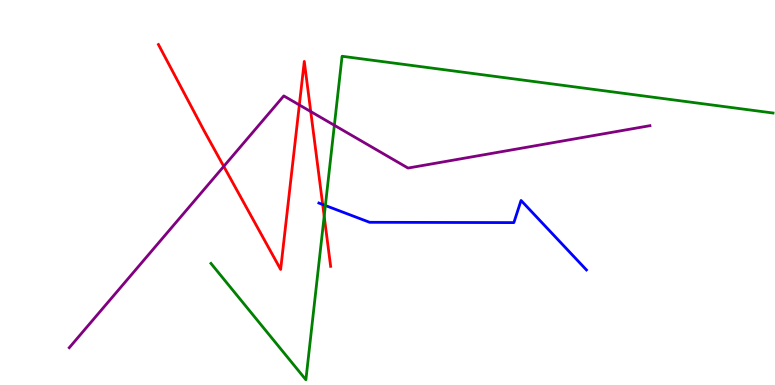[{'lines': ['blue', 'red'], 'intersections': [{'x': 4.16, 'y': 4.69}]}, {'lines': ['green', 'red'], 'intersections': [{'x': 4.18, 'y': 4.38}]}, {'lines': ['purple', 'red'], 'intersections': [{'x': 2.89, 'y': 5.68}, {'x': 3.86, 'y': 7.27}, {'x': 4.01, 'y': 7.1}]}, {'lines': ['blue', 'green'], 'intersections': [{'x': 4.2, 'y': 4.66}]}, {'lines': ['blue', 'purple'], 'intersections': []}, {'lines': ['green', 'purple'], 'intersections': [{'x': 4.31, 'y': 6.75}]}]